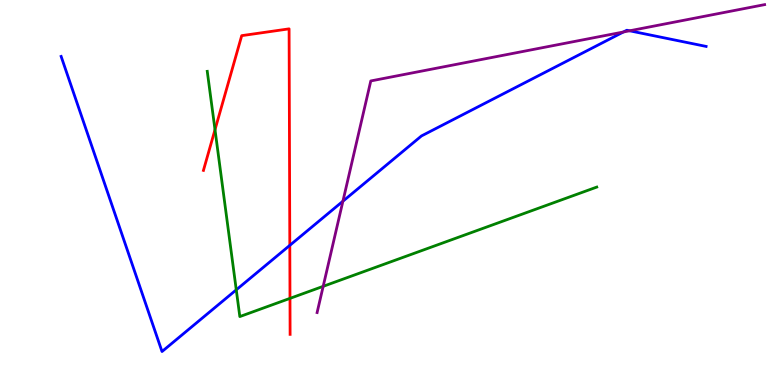[{'lines': ['blue', 'red'], 'intersections': [{'x': 3.74, 'y': 3.63}]}, {'lines': ['green', 'red'], 'intersections': [{'x': 2.77, 'y': 6.63}, {'x': 3.74, 'y': 2.25}]}, {'lines': ['purple', 'red'], 'intersections': []}, {'lines': ['blue', 'green'], 'intersections': [{'x': 3.05, 'y': 2.47}]}, {'lines': ['blue', 'purple'], 'intersections': [{'x': 4.42, 'y': 4.77}, {'x': 8.04, 'y': 9.17}, {'x': 8.12, 'y': 9.2}]}, {'lines': ['green', 'purple'], 'intersections': [{'x': 4.17, 'y': 2.56}]}]